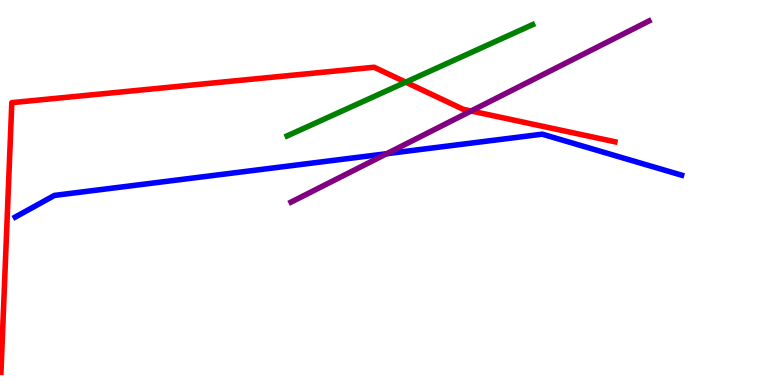[{'lines': ['blue', 'red'], 'intersections': []}, {'lines': ['green', 'red'], 'intersections': [{'x': 5.24, 'y': 7.87}]}, {'lines': ['purple', 'red'], 'intersections': [{'x': 6.08, 'y': 7.12}]}, {'lines': ['blue', 'green'], 'intersections': []}, {'lines': ['blue', 'purple'], 'intersections': [{'x': 4.99, 'y': 6.01}]}, {'lines': ['green', 'purple'], 'intersections': []}]